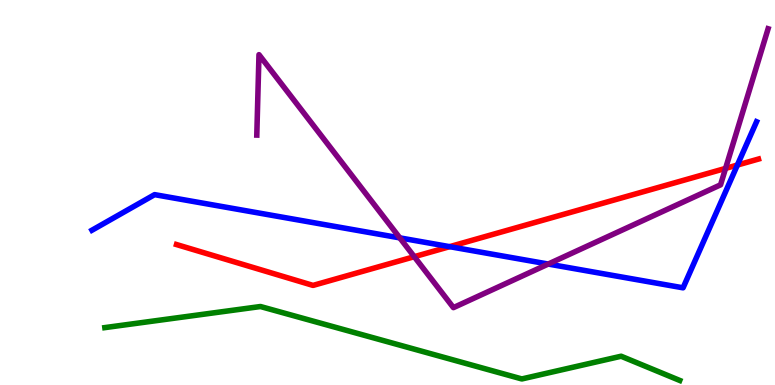[{'lines': ['blue', 'red'], 'intersections': [{'x': 5.8, 'y': 3.59}, {'x': 9.51, 'y': 5.71}]}, {'lines': ['green', 'red'], 'intersections': []}, {'lines': ['purple', 'red'], 'intersections': [{'x': 5.35, 'y': 3.33}, {'x': 9.36, 'y': 5.63}]}, {'lines': ['blue', 'green'], 'intersections': []}, {'lines': ['blue', 'purple'], 'intersections': [{'x': 5.16, 'y': 3.82}, {'x': 7.07, 'y': 3.14}]}, {'lines': ['green', 'purple'], 'intersections': []}]